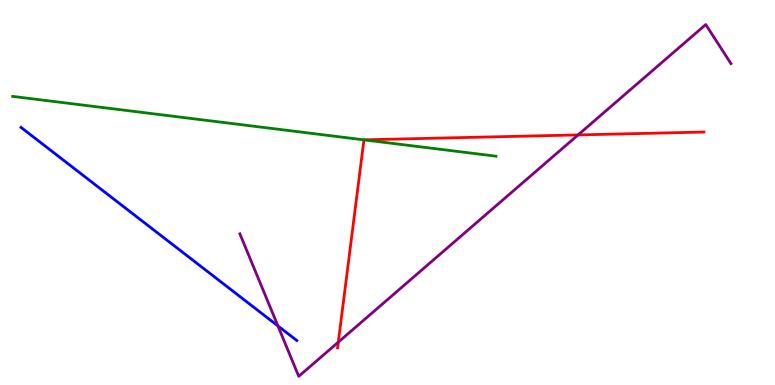[{'lines': ['blue', 'red'], 'intersections': []}, {'lines': ['green', 'red'], 'intersections': [{'x': 4.7, 'y': 6.37}]}, {'lines': ['purple', 'red'], 'intersections': [{'x': 4.37, 'y': 1.11}, {'x': 7.46, 'y': 6.5}]}, {'lines': ['blue', 'green'], 'intersections': []}, {'lines': ['blue', 'purple'], 'intersections': [{'x': 3.59, 'y': 1.53}]}, {'lines': ['green', 'purple'], 'intersections': []}]